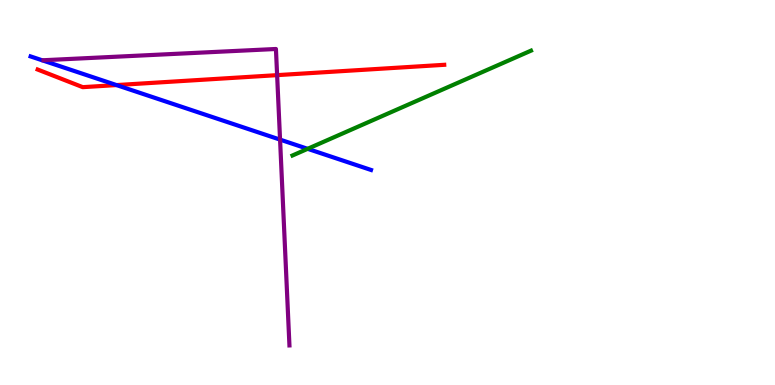[{'lines': ['blue', 'red'], 'intersections': [{'x': 1.5, 'y': 7.79}]}, {'lines': ['green', 'red'], 'intersections': []}, {'lines': ['purple', 'red'], 'intersections': [{'x': 3.58, 'y': 8.05}]}, {'lines': ['blue', 'green'], 'intersections': [{'x': 3.97, 'y': 6.13}]}, {'lines': ['blue', 'purple'], 'intersections': [{'x': 3.61, 'y': 6.37}]}, {'lines': ['green', 'purple'], 'intersections': []}]